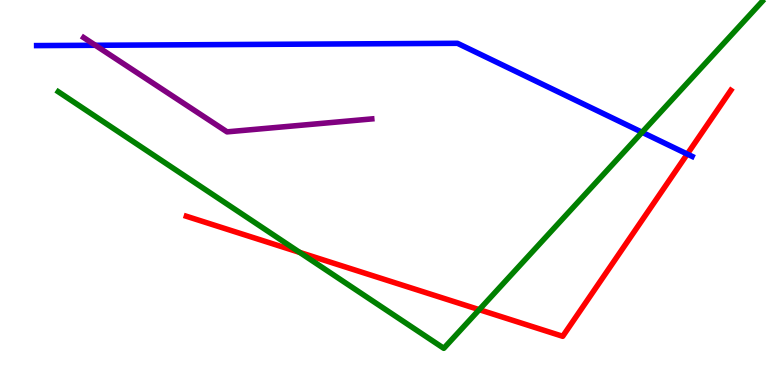[{'lines': ['blue', 'red'], 'intersections': [{'x': 8.87, 'y': 6.0}]}, {'lines': ['green', 'red'], 'intersections': [{'x': 3.87, 'y': 3.44}, {'x': 6.18, 'y': 1.96}]}, {'lines': ['purple', 'red'], 'intersections': []}, {'lines': ['blue', 'green'], 'intersections': [{'x': 8.28, 'y': 6.56}]}, {'lines': ['blue', 'purple'], 'intersections': [{'x': 1.23, 'y': 8.82}]}, {'lines': ['green', 'purple'], 'intersections': []}]